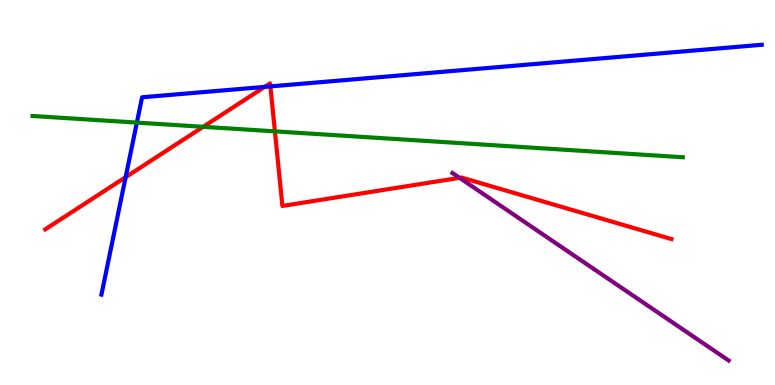[{'lines': ['blue', 'red'], 'intersections': [{'x': 1.62, 'y': 5.4}, {'x': 3.41, 'y': 7.74}, {'x': 3.49, 'y': 7.76}]}, {'lines': ['green', 'red'], 'intersections': [{'x': 2.62, 'y': 6.71}, {'x': 3.55, 'y': 6.59}]}, {'lines': ['purple', 'red'], 'intersections': [{'x': 5.93, 'y': 5.38}]}, {'lines': ['blue', 'green'], 'intersections': [{'x': 1.77, 'y': 6.82}]}, {'lines': ['blue', 'purple'], 'intersections': []}, {'lines': ['green', 'purple'], 'intersections': []}]